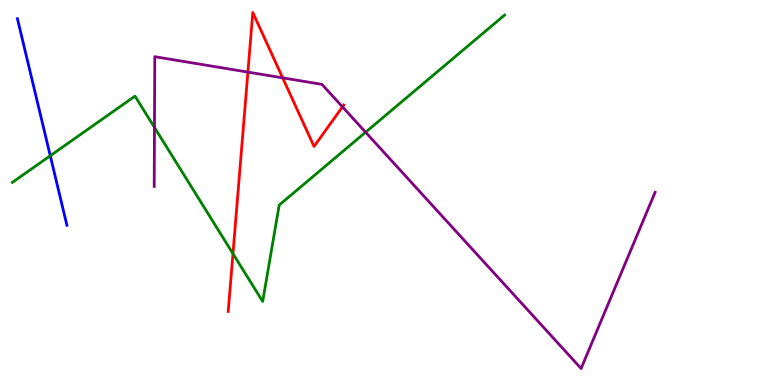[{'lines': ['blue', 'red'], 'intersections': []}, {'lines': ['green', 'red'], 'intersections': [{'x': 3.01, 'y': 3.41}]}, {'lines': ['purple', 'red'], 'intersections': [{'x': 3.2, 'y': 8.13}, {'x': 3.65, 'y': 7.98}, {'x': 4.42, 'y': 7.22}]}, {'lines': ['blue', 'green'], 'intersections': [{'x': 0.649, 'y': 5.95}]}, {'lines': ['blue', 'purple'], 'intersections': []}, {'lines': ['green', 'purple'], 'intersections': [{'x': 1.99, 'y': 6.69}, {'x': 4.72, 'y': 6.57}]}]